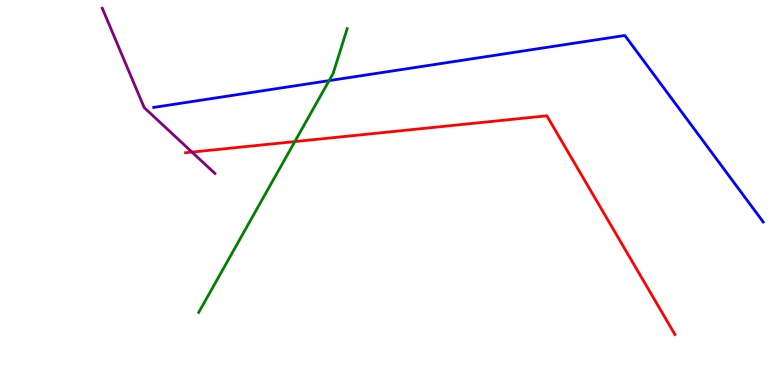[{'lines': ['blue', 'red'], 'intersections': []}, {'lines': ['green', 'red'], 'intersections': [{'x': 3.8, 'y': 6.32}]}, {'lines': ['purple', 'red'], 'intersections': [{'x': 2.48, 'y': 6.05}]}, {'lines': ['blue', 'green'], 'intersections': [{'x': 4.25, 'y': 7.91}]}, {'lines': ['blue', 'purple'], 'intersections': []}, {'lines': ['green', 'purple'], 'intersections': []}]